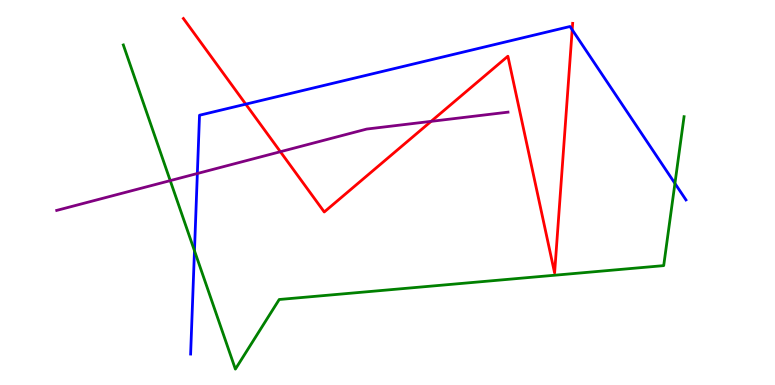[{'lines': ['blue', 'red'], 'intersections': [{'x': 3.17, 'y': 7.29}, {'x': 7.38, 'y': 9.23}]}, {'lines': ['green', 'red'], 'intersections': []}, {'lines': ['purple', 'red'], 'intersections': [{'x': 3.62, 'y': 6.06}, {'x': 5.56, 'y': 6.85}]}, {'lines': ['blue', 'green'], 'intersections': [{'x': 2.51, 'y': 3.49}, {'x': 8.71, 'y': 5.24}]}, {'lines': ['blue', 'purple'], 'intersections': [{'x': 2.55, 'y': 5.49}]}, {'lines': ['green', 'purple'], 'intersections': [{'x': 2.2, 'y': 5.31}]}]